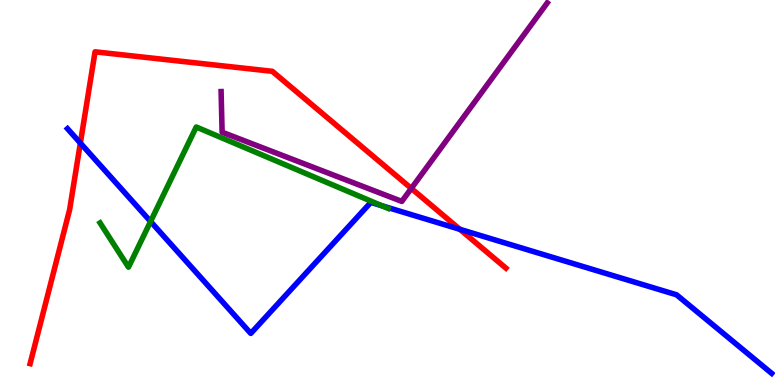[{'lines': ['blue', 'red'], 'intersections': [{'x': 1.04, 'y': 6.28}, {'x': 5.93, 'y': 4.04}]}, {'lines': ['green', 'red'], 'intersections': []}, {'lines': ['purple', 'red'], 'intersections': [{'x': 5.31, 'y': 5.11}]}, {'lines': ['blue', 'green'], 'intersections': [{'x': 1.94, 'y': 4.25}, {'x': 4.93, 'y': 4.66}]}, {'lines': ['blue', 'purple'], 'intersections': []}, {'lines': ['green', 'purple'], 'intersections': []}]